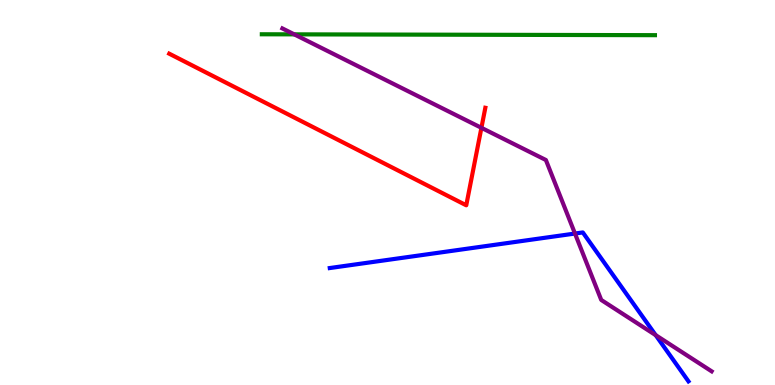[{'lines': ['blue', 'red'], 'intersections': []}, {'lines': ['green', 'red'], 'intersections': []}, {'lines': ['purple', 'red'], 'intersections': [{'x': 6.21, 'y': 6.68}]}, {'lines': ['blue', 'green'], 'intersections': []}, {'lines': ['blue', 'purple'], 'intersections': [{'x': 7.42, 'y': 3.93}, {'x': 8.46, 'y': 1.29}]}, {'lines': ['green', 'purple'], 'intersections': [{'x': 3.8, 'y': 9.11}]}]